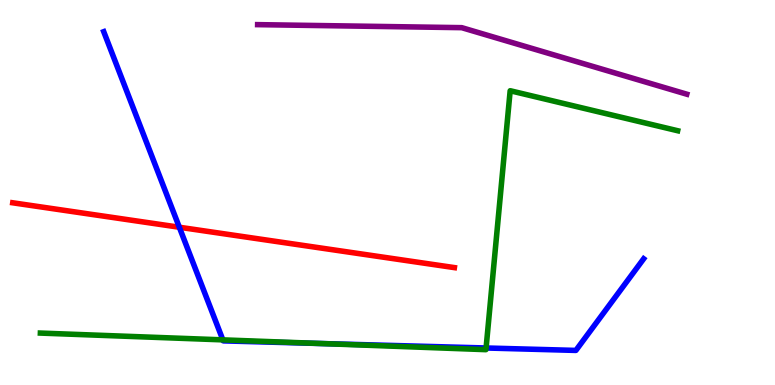[{'lines': ['blue', 'red'], 'intersections': [{'x': 2.31, 'y': 4.1}]}, {'lines': ['green', 'red'], 'intersections': []}, {'lines': ['purple', 'red'], 'intersections': []}, {'lines': ['blue', 'green'], 'intersections': [{'x': 2.88, 'y': 1.17}, {'x': 4.15, 'y': 1.08}, {'x': 6.27, 'y': 0.961}]}, {'lines': ['blue', 'purple'], 'intersections': []}, {'lines': ['green', 'purple'], 'intersections': []}]